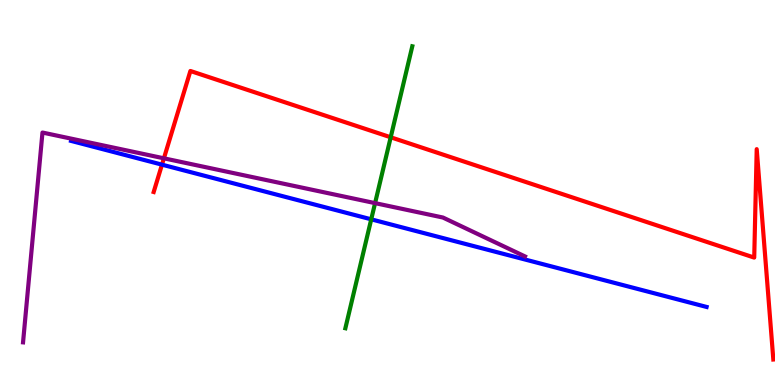[{'lines': ['blue', 'red'], 'intersections': [{'x': 2.09, 'y': 5.72}]}, {'lines': ['green', 'red'], 'intersections': [{'x': 5.04, 'y': 6.43}]}, {'lines': ['purple', 'red'], 'intersections': [{'x': 2.11, 'y': 5.89}]}, {'lines': ['blue', 'green'], 'intersections': [{'x': 4.79, 'y': 4.3}]}, {'lines': ['blue', 'purple'], 'intersections': []}, {'lines': ['green', 'purple'], 'intersections': [{'x': 4.84, 'y': 4.72}]}]